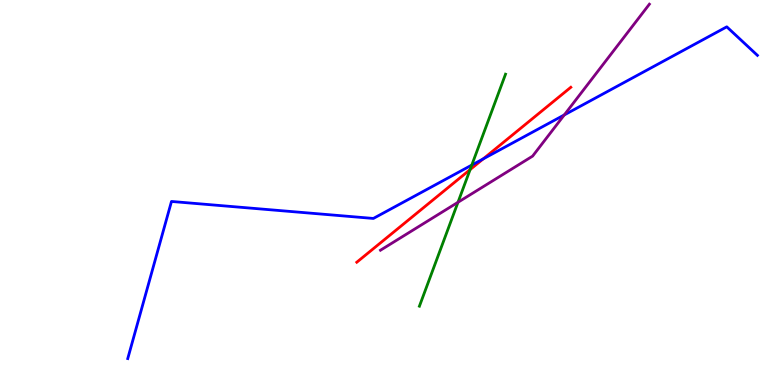[{'lines': ['blue', 'red'], 'intersections': [{'x': 6.24, 'y': 5.87}]}, {'lines': ['green', 'red'], 'intersections': [{'x': 6.07, 'y': 5.59}]}, {'lines': ['purple', 'red'], 'intersections': []}, {'lines': ['blue', 'green'], 'intersections': [{'x': 6.09, 'y': 5.71}]}, {'lines': ['blue', 'purple'], 'intersections': [{'x': 7.28, 'y': 7.01}]}, {'lines': ['green', 'purple'], 'intersections': [{'x': 5.91, 'y': 4.75}]}]